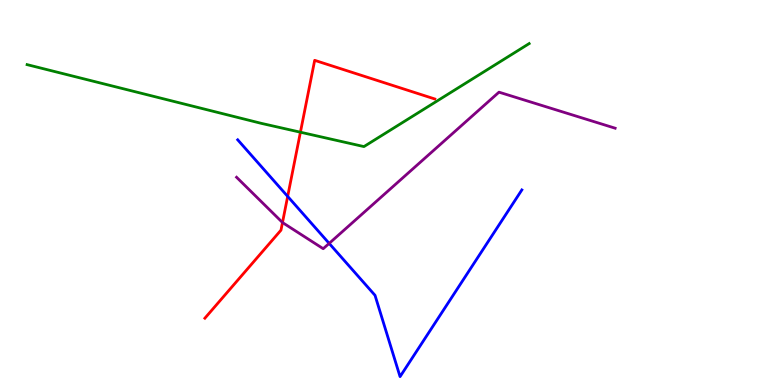[{'lines': ['blue', 'red'], 'intersections': [{'x': 3.71, 'y': 4.9}]}, {'lines': ['green', 'red'], 'intersections': [{'x': 3.88, 'y': 6.57}]}, {'lines': ['purple', 'red'], 'intersections': [{'x': 3.65, 'y': 4.22}]}, {'lines': ['blue', 'green'], 'intersections': []}, {'lines': ['blue', 'purple'], 'intersections': [{'x': 4.25, 'y': 3.68}]}, {'lines': ['green', 'purple'], 'intersections': []}]